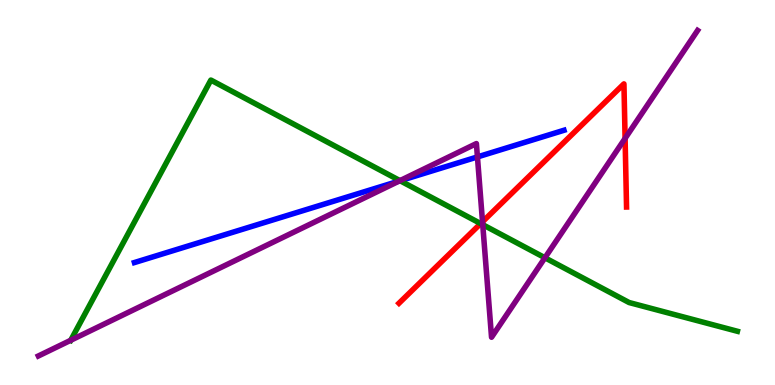[{'lines': ['blue', 'red'], 'intersections': []}, {'lines': ['green', 'red'], 'intersections': [{'x': 6.2, 'y': 4.19}]}, {'lines': ['purple', 'red'], 'intersections': [{'x': 6.23, 'y': 4.24}, {'x': 8.07, 'y': 6.41}]}, {'lines': ['blue', 'green'], 'intersections': [{'x': 5.16, 'y': 5.31}]}, {'lines': ['blue', 'purple'], 'intersections': [{'x': 5.15, 'y': 5.3}, {'x': 6.16, 'y': 5.92}]}, {'lines': ['green', 'purple'], 'intersections': [{'x': 0.913, 'y': 1.16}, {'x': 5.16, 'y': 5.31}, {'x': 6.23, 'y': 4.16}, {'x': 7.03, 'y': 3.3}]}]